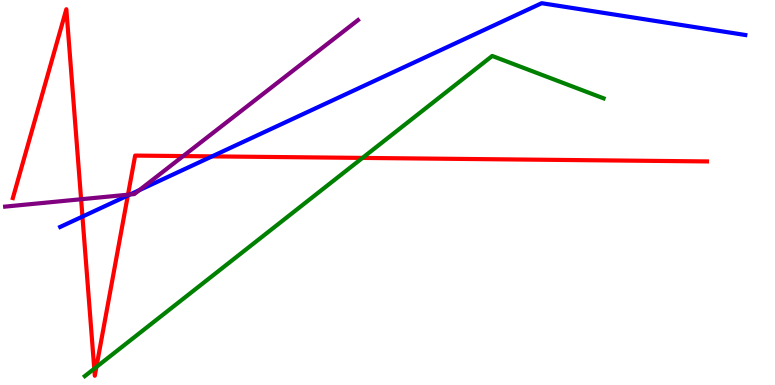[{'lines': ['blue', 'red'], 'intersections': [{'x': 1.06, 'y': 4.37}, {'x': 1.65, 'y': 4.92}, {'x': 2.74, 'y': 5.94}]}, {'lines': ['green', 'red'], 'intersections': [{'x': 1.22, 'y': 0.424}, {'x': 1.24, 'y': 0.468}, {'x': 4.68, 'y': 5.9}]}, {'lines': ['purple', 'red'], 'intersections': [{'x': 1.05, 'y': 4.82}, {'x': 1.65, 'y': 4.94}, {'x': 2.36, 'y': 5.95}]}, {'lines': ['blue', 'green'], 'intersections': []}, {'lines': ['blue', 'purple'], 'intersections': [{'x': 1.68, 'y': 4.95}, {'x': 1.8, 'y': 5.06}]}, {'lines': ['green', 'purple'], 'intersections': []}]